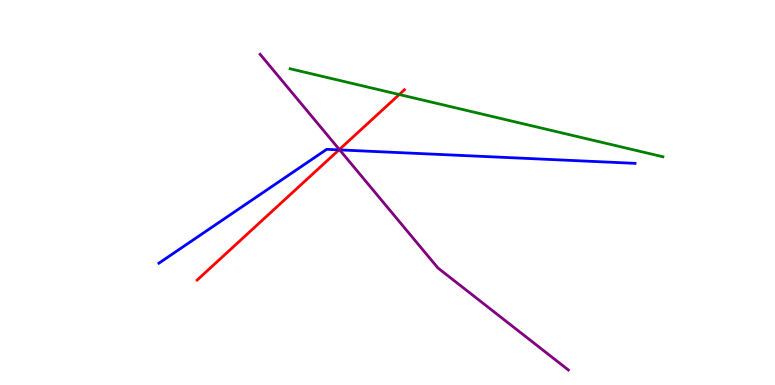[{'lines': ['blue', 'red'], 'intersections': [{'x': 4.37, 'y': 6.11}]}, {'lines': ['green', 'red'], 'intersections': [{'x': 5.15, 'y': 7.54}]}, {'lines': ['purple', 'red'], 'intersections': [{'x': 4.38, 'y': 6.12}]}, {'lines': ['blue', 'green'], 'intersections': []}, {'lines': ['blue', 'purple'], 'intersections': [{'x': 4.38, 'y': 6.11}]}, {'lines': ['green', 'purple'], 'intersections': []}]